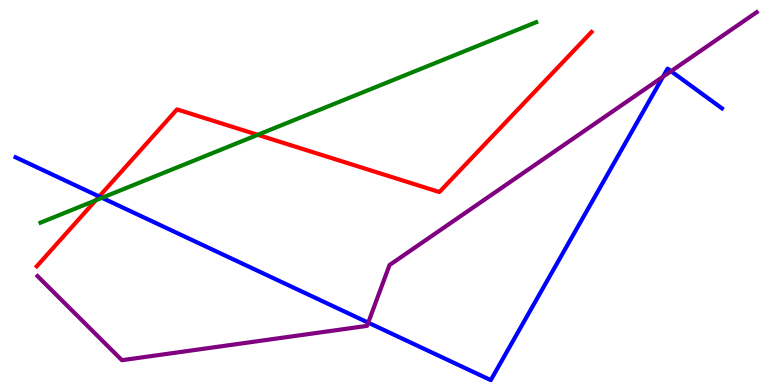[{'lines': ['blue', 'red'], 'intersections': [{'x': 1.28, 'y': 4.9}]}, {'lines': ['green', 'red'], 'intersections': [{'x': 1.24, 'y': 4.8}, {'x': 3.33, 'y': 6.5}]}, {'lines': ['purple', 'red'], 'intersections': []}, {'lines': ['blue', 'green'], 'intersections': [{'x': 1.32, 'y': 4.86}]}, {'lines': ['blue', 'purple'], 'intersections': [{'x': 4.75, 'y': 1.62}, {'x': 8.55, 'y': 8.01}, {'x': 8.66, 'y': 8.15}]}, {'lines': ['green', 'purple'], 'intersections': []}]